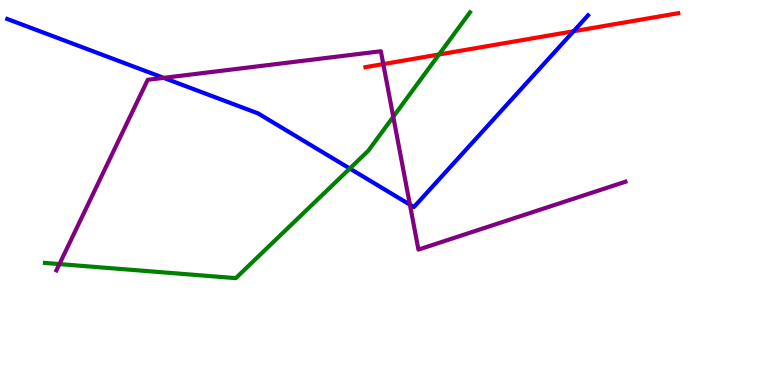[{'lines': ['blue', 'red'], 'intersections': [{'x': 7.4, 'y': 9.19}]}, {'lines': ['green', 'red'], 'intersections': [{'x': 5.66, 'y': 8.59}]}, {'lines': ['purple', 'red'], 'intersections': [{'x': 4.95, 'y': 8.34}]}, {'lines': ['blue', 'green'], 'intersections': [{'x': 4.51, 'y': 5.62}]}, {'lines': ['blue', 'purple'], 'intersections': [{'x': 2.11, 'y': 7.98}, {'x': 5.29, 'y': 4.68}]}, {'lines': ['green', 'purple'], 'intersections': [{'x': 0.767, 'y': 3.14}, {'x': 5.07, 'y': 6.97}]}]